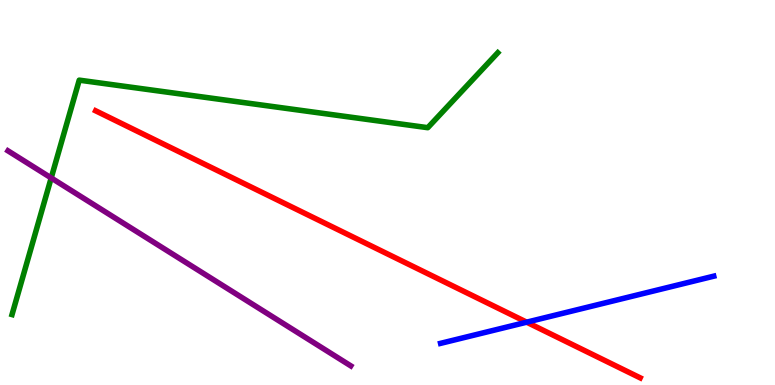[{'lines': ['blue', 'red'], 'intersections': [{'x': 6.8, 'y': 1.63}]}, {'lines': ['green', 'red'], 'intersections': []}, {'lines': ['purple', 'red'], 'intersections': []}, {'lines': ['blue', 'green'], 'intersections': []}, {'lines': ['blue', 'purple'], 'intersections': []}, {'lines': ['green', 'purple'], 'intersections': [{'x': 0.661, 'y': 5.38}]}]